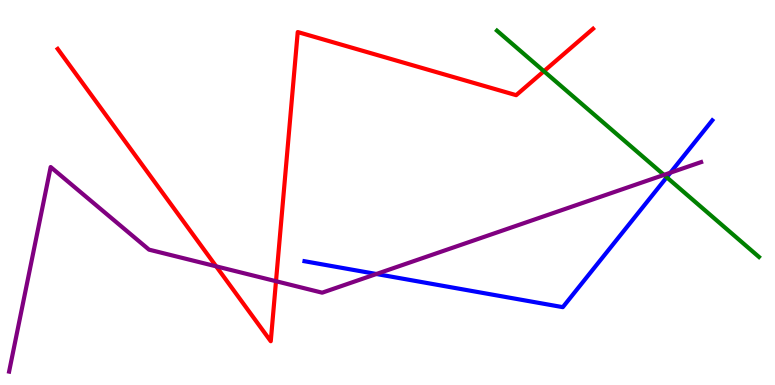[{'lines': ['blue', 'red'], 'intersections': []}, {'lines': ['green', 'red'], 'intersections': [{'x': 7.02, 'y': 8.15}]}, {'lines': ['purple', 'red'], 'intersections': [{'x': 2.79, 'y': 3.08}, {'x': 3.56, 'y': 2.7}]}, {'lines': ['blue', 'green'], 'intersections': [{'x': 8.6, 'y': 5.4}]}, {'lines': ['blue', 'purple'], 'intersections': [{'x': 4.86, 'y': 2.88}, {'x': 8.65, 'y': 5.51}]}, {'lines': ['green', 'purple'], 'intersections': [{'x': 8.57, 'y': 5.46}]}]